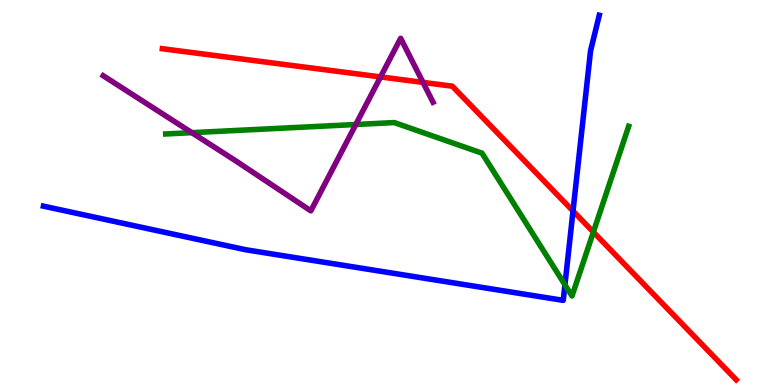[{'lines': ['blue', 'red'], 'intersections': [{'x': 7.39, 'y': 4.52}]}, {'lines': ['green', 'red'], 'intersections': [{'x': 7.66, 'y': 3.97}]}, {'lines': ['purple', 'red'], 'intersections': [{'x': 4.91, 'y': 8.0}, {'x': 5.46, 'y': 7.86}]}, {'lines': ['blue', 'green'], 'intersections': [{'x': 7.29, 'y': 2.6}]}, {'lines': ['blue', 'purple'], 'intersections': []}, {'lines': ['green', 'purple'], 'intersections': [{'x': 2.48, 'y': 6.55}, {'x': 4.59, 'y': 6.77}]}]